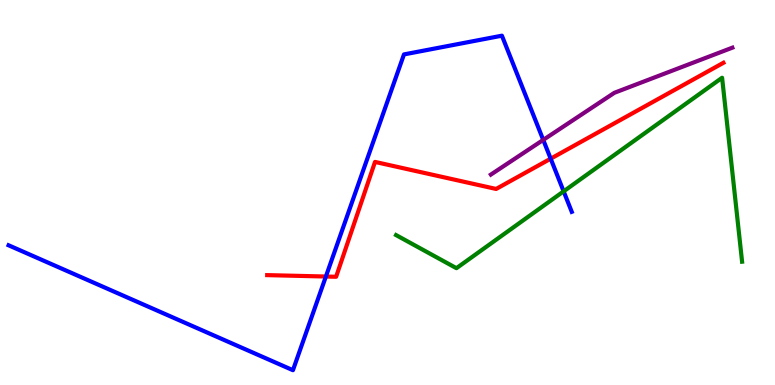[{'lines': ['blue', 'red'], 'intersections': [{'x': 4.2, 'y': 2.82}, {'x': 7.11, 'y': 5.88}]}, {'lines': ['green', 'red'], 'intersections': []}, {'lines': ['purple', 'red'], 'intersections': []}, {'lines': ['blue', 'green'], 'intersections': [{'x': 7.27, 'y': 5.03}]}, {'lines': ['blue', 'purple'], 'intersections': [{'x': 7.01, 'y': 6.37}]}, {'lines': ['green', 'purple'], 'intersections': []}]